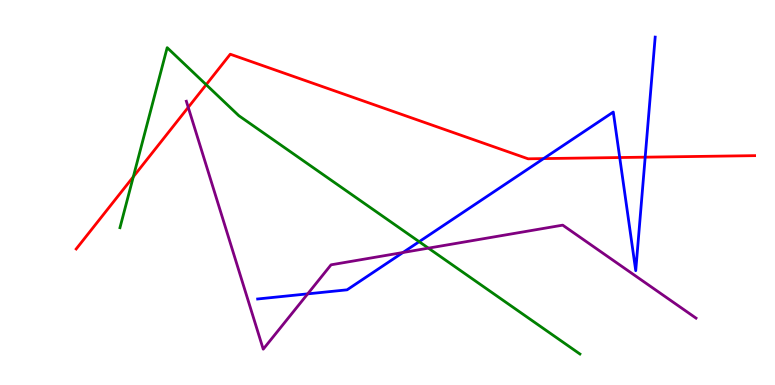[{'lines': ['blue', 'red'], 'intersections': [{'x': 7.01, 'y': 5.88}, {'x': 8.0, 'y': 5.91}, {'x': 8.32, 'y': 5.92}]}, {'lines': ['green', 'red'], 'intersections': [{'x': 1.72, 'y': 5.41}, {'x': 2.66, 'y': 7.8}]}, {'lines': ['purple', 'red'], 'intersections': [{'x': 2.43, 'y': 7.21}]}, {'lines': ['blue', 'green'], 'intersections': [{'x': 5.41, 'y': 3.72}]}, {'lines': ['blue', 'purple'], 'intersections': [{'x': 3.97, 'y': 2.37}, {'x': 5.2, 'y': 3.44}]}, {'lines': ['green', 'purple'], 'intersections': [{'x': 5.53, 'y': 3.55}]}]